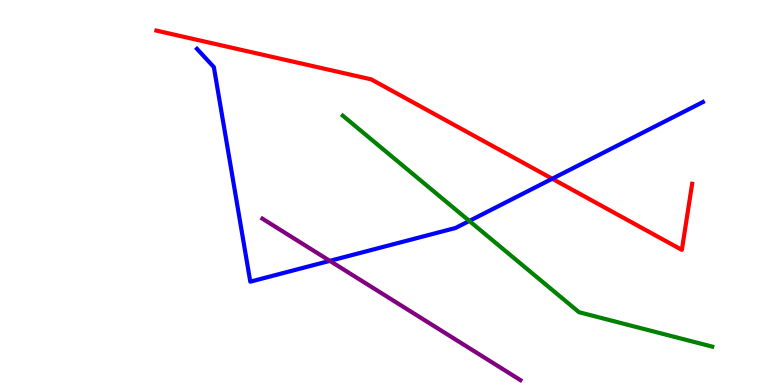[{'lines': ['blue', 'red'], 'intersections': [{'x': 7.13, 'y': 5.36}]}, {'lines': ['green', 'red'], 'intersections': []}, {'lines': ['purple', 'red'], 'intersections': []}, {'lines': ['blue', 'green'], 'intersections': [{'x': 6.06, 'y': 4.26}]}, {'lines': ['blue', 'purple'], 'intersections': [{'x': 4.26, 'y': 3.22}]}, {'lines': ['green', 'purple'], 'intersections': []}]